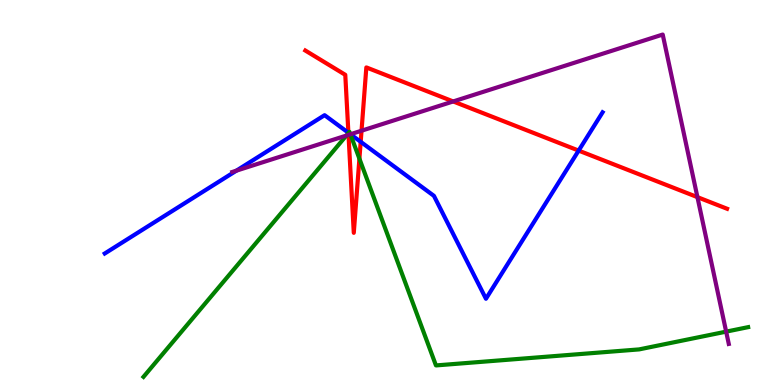[{'lines': ['blue', 'red'], 'intersections': [{'x': 4.5, 'y': 6.55}, {'x': 4.65, 'y': 6.32}, {'x': 7.47, 'y': 6.09}]}, {'lines': ['green', 'red'], 'intersections': [{'x': 4.5, 'y': 6.54}, {'x': 4.64, 'y': 5.88}]}, {'lines': ['purple', 'red'], 'intersections': [{'x': 4.5, 'y': 6.5}, {'x': 4.66, 'y': 6.6}, {'x': 5.85, 'y': 7.37}, {'x': 9.0, 'y': 4.88}]}, {'lines': ['blue', 'green'], 'intersections': [{'x': 4.5, 'y': 6.55}, {'x': 4.52, 'y': 6.52}]}, {'lines': ['blue', 'purple'], 'intersections': [{'x': 3.05, 'y': 5.57}, {'x': 4.52, 'y': 6.51}]}, {'lines': ['green', 'purple'], 'intersections': [{'x': 4.47, 'y': 6.48}, {'x': 4.52, 'y': 6.51}, {'x': 9.37, 'y': 1.39}]}]